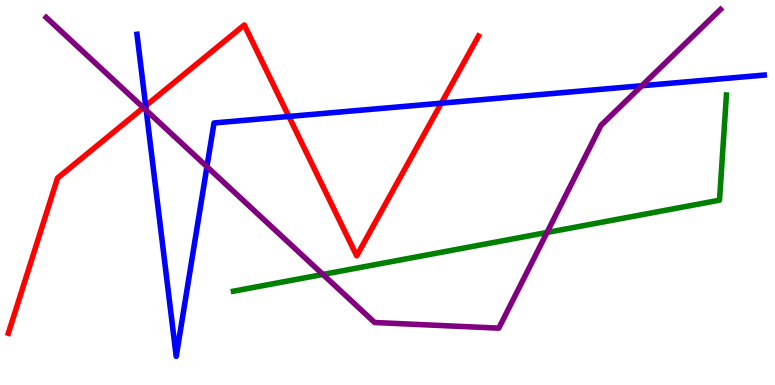[{'lines': ['blue', 'red'], 'intersections': [{'x': 1.88, 'y': 7.25}, {'x': 3.73, 'y': 6.98}, {'x': 5.69, 'y': 7.32}]}, {'lines': ['green', 'red'], 'intersections': []}, {'lines': ['purple', 'red'], 'intersections': [{'x': 1.85, 'y': 7.2}]}, {'lines': ['blue', 'green'], 'intersections': []}, {'lines': ['blue', 'purple'], 'intersections': [{'x': 1.89, 'y': 7.13}, {'x': 2.67, 'y': 5.67}, {'x': 8.28, 'y': 7.77}]}, {'lines': ['green', 'purple'], 'intersections': [{'x': 4.17, 'y': 2.87}, {'x': 7.06, 'y': 3.96}]}]